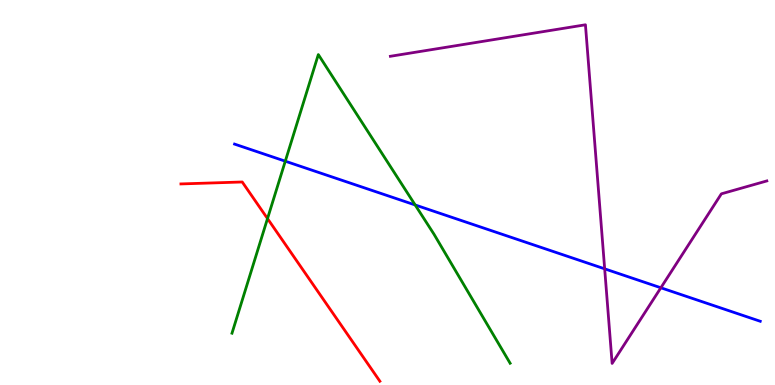[{'lines': ['blue', 'red'], 'intersections': []}, {'lines': ['green', 'red'], 'intersections': [{'x': 3.45, 'y': 4.32}]}, {'lines': ['purple', 'red'], 'intersections': []}, {'lines': ['blue', 'green'], 'intersections': [{'x': 3.68, 'y': 5.81}, {'x': 5.36, 'y': 4.68}]}, {'lines': ['blue', 'purple'], 'intersections': [{'x': 7.8, 'y': 3.02}, {'x': 8.53, 'y': 2.53}]}, {'lines': ['green', 'purple'], 'intersections': []}]